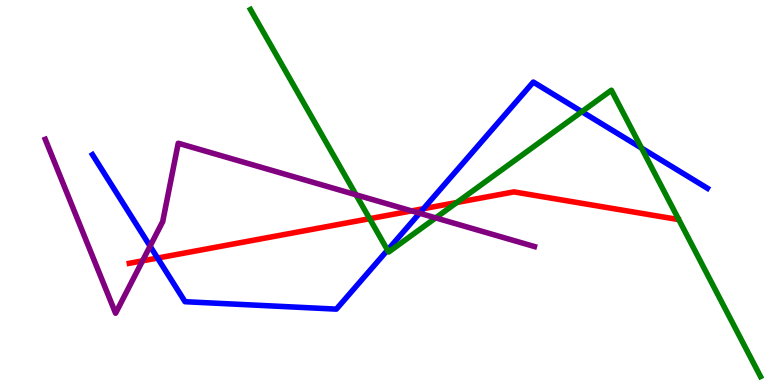[{'lines': ['blue', 'red'], 'intersections': [{'x': 2.03, 'y': 3.3}, {'x': 5.46, 'y': 4.58}]}, {'lines': ['green', 'red'], 'intersections': [{'x': 4.77, 'y': 4.32}, {'x': 5.89, 'y': 4.74}]}, {'lines': ['purple', 'red'], 'intersections': [{'x': 1.84, 'y': 3.22}, {'x': 5.31, 'y': 4.52}]}, {'lines': ['blue', 'green'], 'intersections': [{'x': 5.0, 'y': 3.5}, {'x': 7.51, 'y': 7.1}, {'x': 8.28, 'y': 6.15}]}, {'lines': ['blue', 'purple'], 'intersections': [{'x': 1.94, 'y': 3.61}, {'x': 5.41, 'y': 4.46}]}, {'lines': ['green', 'purple'], 'intersections': [{'x': 4.59, 'y': 4.94}, {'x': 5.62, 'y': 4.34}]}]